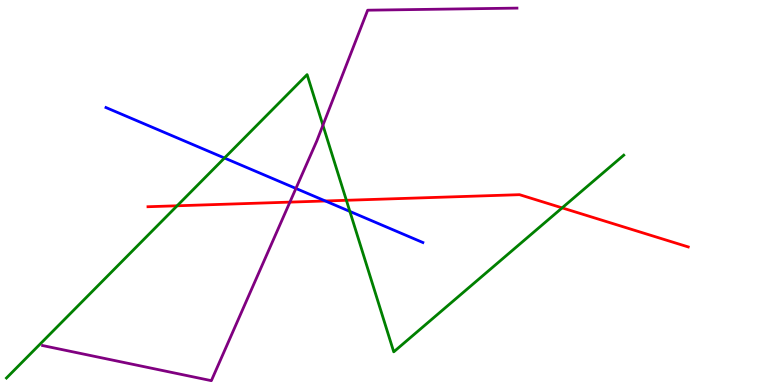[{'lines': ['blue', 'red'], 'intersections': [{'x': 4.2, 'y': 4.78}]}, {'lines': ['green', 'red'], 'intersections': [{'x': 2.29, 'y': 4.65}, {'x': 4.47, 'y': 4.8}, {'x': 7.25, 'y': 4.6}]}, {'lines': ['purple', 'red'], 'intersections': [{'x': 3.74, 'y': 4.75}]}, {'lines': ['blue', 'green'], 'intersections': [{'x': 2.9, 'y': 5.9}, {'x': 4.51, 'y': 4.51}]}, {'lines': ['blue', 'purple'], 'intersections': [{'x': 3.82, 'y': 5.11}]}, {'lines': ['green', 'purple'], 'intersections': [{'x': 4.17, 'y': 6.75}]}]